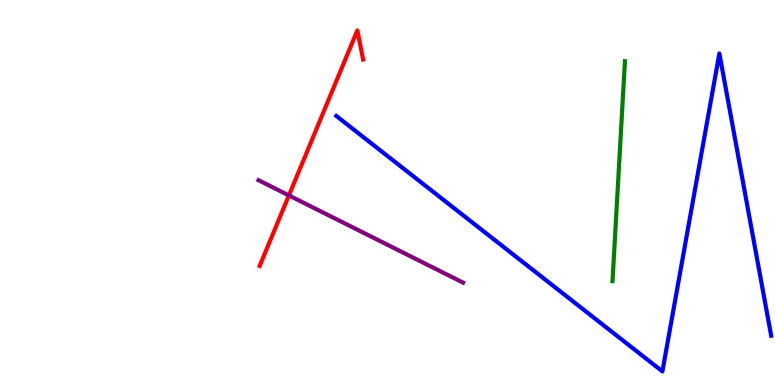[{'lines': ['blue', 'red'], 'intersections': []}, {'lines': ['green', 'red'], 'intersections': []}, {'lines': ['purple', 'red'], 'intersections': [{'x': 3.73, 'y': 4.92}]}, {'lines': ['blue', 'green'], 'intersections': []}, {'lines': ['blue', 'purple'], 'intersections': []}, {'lines': ['green', 'purple'], 'intersections': []}]